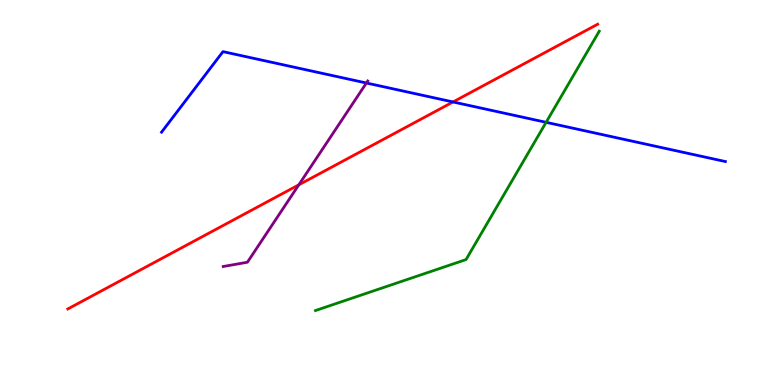[{'lines': ['blue', 'red'], 'intersections': [{'x': 5.85, 'y': 7.35}]}, {'lines': ['green', 'red'], 'intersections': []}, {'lines': ['purple', 'red'], 'intersections': [{'x': 3.86, 'y': 5.2}]}, {'lines': ['blue', 'green'], 'intersections': [{'x': 7.05, 'y': 6.82}]}, {'lines': ['blue', 'purple'], 'intersections': [{'x': 4.73, 'y': 7.84}]}, {'lines': ['green', 'purple'], 'intersections': []}]